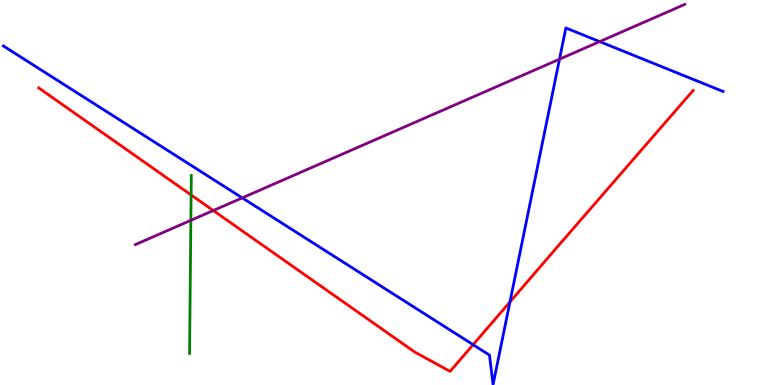[{'lines': ['blue', 'red'], 'intersections': [{'x': 6.1, 'y': 1.05}, {'x': 6.58, 'y': 2.16}]}, {'lines': ['green', 'red'], 'intersections': [{'x': 2.47, 'y': 4.94}]}, {'lines': ['purple', 'red'], 'intersections': [{'x': 2.75, 'y': 4.53}]}, {'lines': ['blue', 'green'], 'intersections': []}, {'lines': ['blue', 'purple'], 'intersections': [{'x': 3.13, 'y': 4.86}, {'x': 7.22, 'y': 8.46}, {'x': 7.74, 'y': 8.92}]}, {'lines': ['green', 'purple'], 'intersections': [{'x': 2.46, 'y': 4.28}]}]